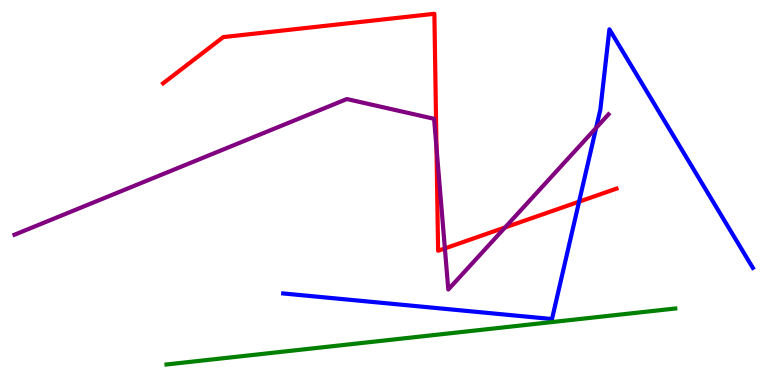[{'lines': ['blue', 'red'], 'intersections': [{'x': 7.47, 'y': 4.76}]}, {'lines': ['green', 'red'], 'intersections': []}, {'lines': ['purple', 'red'], 'intersections': [{'x': 5.63, 'y': 6.17}, {'x': 5.74, 'y': 3.55}, {'x': 6.52, 'y': 4.09}]}, {'lines': ['blue', 'green'], 'intersections': []}, {'lines': ['blue', 'purple'], 'intersections': [{'x': 7.69, 'y': 6.68}]}, {'lines': ['green', 'purple'], 'intersections': []}]